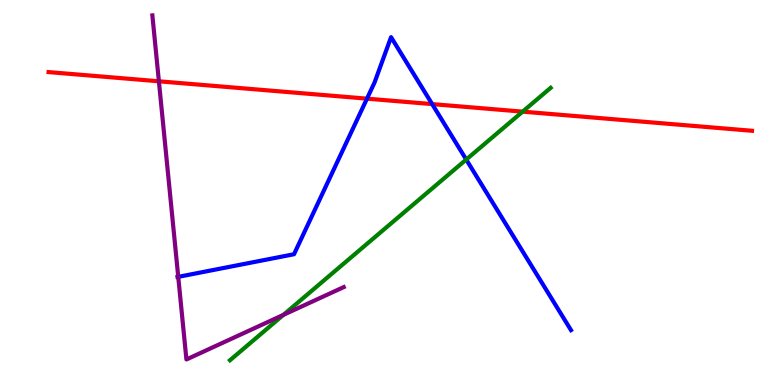[{'lines': ['blue', 'red'], 'intersections': [{'x': 4.74, 'y': 7.44}, {'x': 5.58, 'y': 7.3}]}, {'lines': ['green', 'red'], 'intersections': [{'x': 6.74, 'y': 7.1}]}, {'lines': ['purple', 'red'], 'intersections': [{'x': 2.05, 'y': 7.89}]}, {'lines': ['blue', 'green'], 'intersections': [{'x': 6.02, 'y': 5.86}]}, {'lines': ['blue', 'purple'], 'intersections': [{'x': 2.3, 'y': 2.81}]}, {'lines': ['green', 'purple'], 'intersections': [{'x': 3.66, 'y': 1.82}]}]